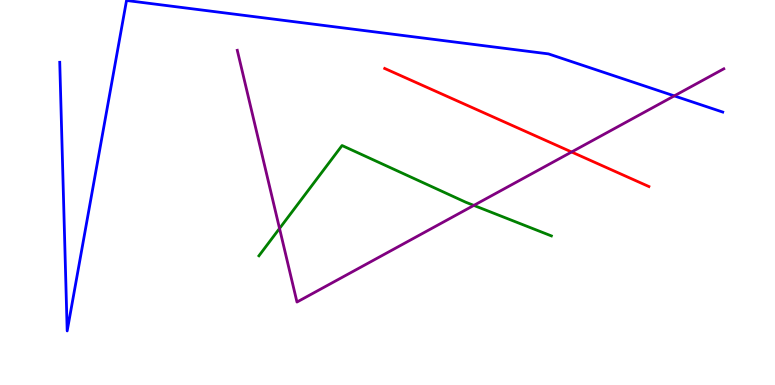[{'lines': ['blue', 'red'], 'intersections': []}, {'lines': ['green', 'red'], 'intersections': []}, {'lines': ['purple', 'red'], 'intersections': [{'x': 7.38, 'y': 6.05}]}, {'lines': ['blue', 'green'], 'intersections': []}, {'lines': ['blue', 'purple'], 'intersections': [{'x': 8.7, 'y': 7.51}]}, {'lines': ['green', 'purple'], 'intersections': [{'x': 3.61, 'y': 4.07}, {'x': 6.11, 'y': 4.66}]}]